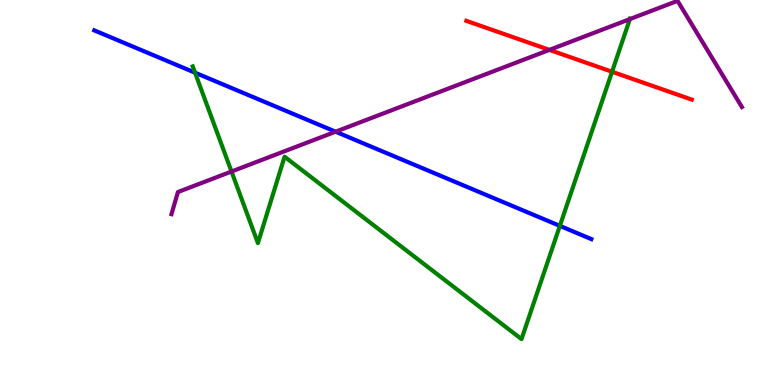[{'lines': ['blue', 'red'], 'intersections': []}, {'lines': ['green', 'red'], 'intersections': [{'x': 7.9, 'y': 8.14}]}, {'lines': ['purple', 'red'], 'intersections': [{'x': 7.09, 'y': 8.7}]}, {'lines': ['blue', 'green'], 'intersections': [{'x': 2.52, 'y': 8.11}, {'x': 7.22, 'y': 4.13}]}, {'lines': ['blue', 'purple'], 'intersections': [{'x': 4.33, 'y': 6.58}]}, {'lines': ['green', 'purple'], 'intersections': [{'x': 2.99, 'y': 5.54}, {'x': 8.13, 'y': 9.5}]}]